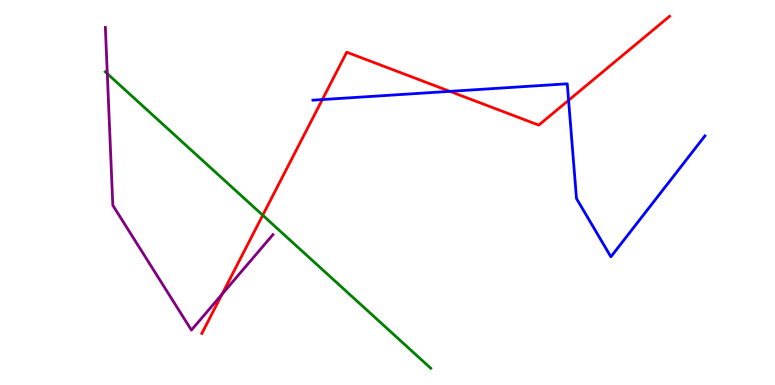[{'lines': ['blue', 'red'], 'intersections': [{'x': 4.16, 'y': 7.41}, {'x': 5.8, 'y': 7.63}, {'x': 7.34, 'y': 7.39}]}, {'lines': ['green', 'red'], 'intersections': [{'x': 3.39, 'y': 4.41}]}, {'lines': ['purple', 'red'], 'intersections': [{'x': 2.87, 'y': 2.36}]}, {'lines': ['blue', 'green'], 'intersections': []}, {'lines': ['blue', 'purple'], 'intersections': []}, {'lines': ['green', 'purple'], 'intersections': [{'x': 1.38, 'y': 8.09}]}]